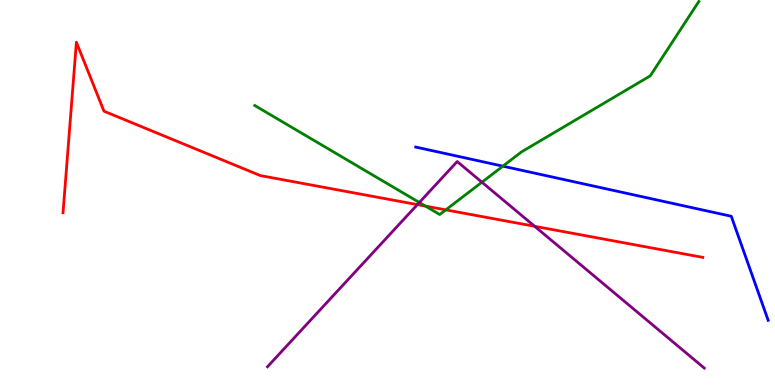[{'lines': ['blue', 'red'], 'intersections': []}, {'lines': ['green', 'red'], 'intersections': [{'x': 5.49, 'y': 4.65}, {'x': 5.75, 'y': 4.55}]}, {'lines': ['purple', 'red'], 'intersections': [{'x': 5.39, 'y': 4.69}, {'x': 6.9, 'y': 4.12}]}, {'lines': ['blue', 'green'], 'intersections': [{'x': 6.49, 'y': 5.68}]}, {'lines': ['blue', 'purple'], 'intersections': []}, {'lines': ['green', 'purple'], 'intersections': [{'x': 5.41, 'y': 4.74}, {'x': 6.22, 'y': 5.27}]}]